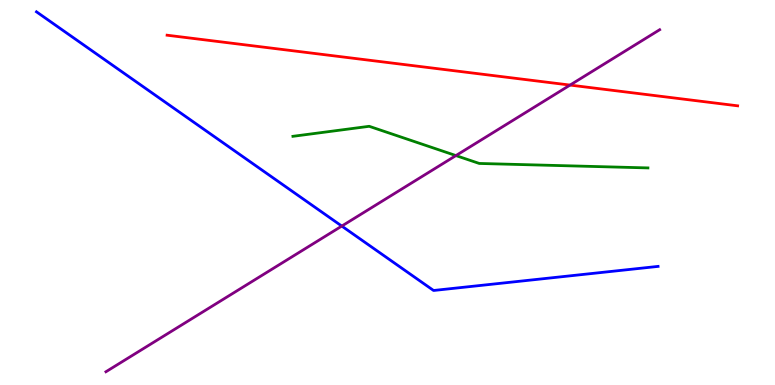[{'lines': ['blue', 'red'], 'intersections': []}, {'lines': ['green', 'red'], 'intersections': []}, {'lines': ['purple', 'red'], 'intersections': [{'x': 7.36, 'y': 7.79}]}, {'lines': ['blue', 'green'], 'intersections': []}, {'lines': ['blue', 'purple'], 'intersections': [{'x': 4.41, 'y': 4.13}]}, {'lines': ['green', 'purple'], 'intersections': [{'x': 5.88, 'y': 5.96}]}]